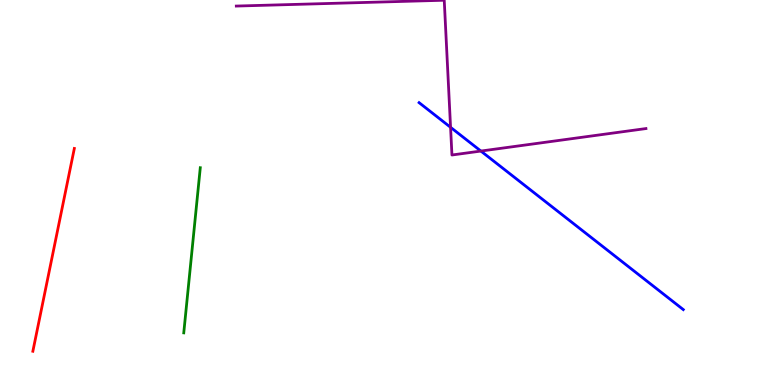[{'lines': ['blue', 'red'], 'intersections': []}, {'lines': ['green', 'red'], 'intersections': []}, {'lines': ['purple', 'red'], 'intersections': []}, {'lines': ['blue', 'green'], 'intersections': []}, {'lines': ['blue', 'purple'], 'intersections': [{'x': 5.81, 'y': 6.69}, {'x': 6.2, 'y': 6.08}]}, {'lines': ['green', 'purple'], 'intersections': []}]